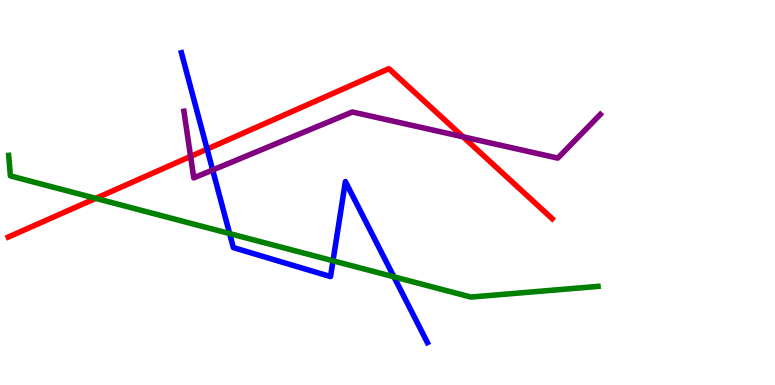[{'lines': ['blue', 'red'], 'intersections': [{'x': 2.67, 'y': 6.13}]}, {'lines': ['green', 'red'], 'intersections': [{'x': 1.24, 'y': 4.85}]}, {'lines': ['purple', 'red'], 'intersections': [{'x': 2.46, 'y': 5.94}, {'x': 5.98, 'y': 6.45}]}, {'lines': ['blue', 'green'], 'intersections': [{'x': 2.96, 'y': 3.93}, {'x': 4.3, 'y': 3.23}, {'x': 5.08, 'y': 2.81}]}, {'lines': ['blue', 'purple'], 'intersections': [{'x': 2.74, 'y': 5.58}]}, {'lines': ['green', 'purple'], 'intersections': []}]